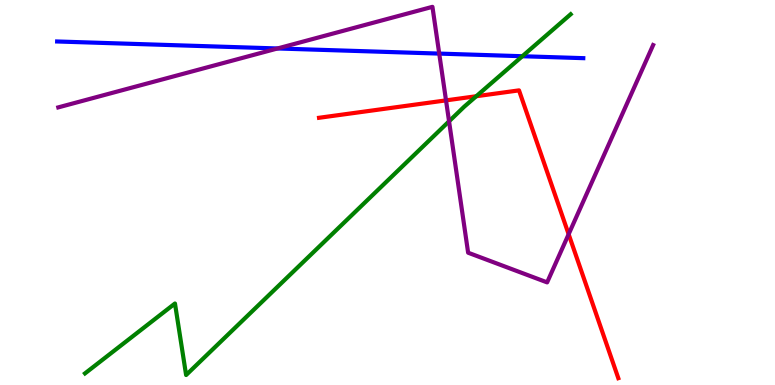[{'lines': ['blue', 'red'], 'intersections': []}, {'lines': ['green', 'red'], 'intersections': [{'x': 6.15, 'y': 7.5}]}, {'lines': ['purple', 'red'], 'intersections': [{'x': 5.76, 'y': 7.39}, {'x': 7.34, 'y': 3.92}]}, {'lines': ['blue', 'green'], 'intersections': [{'x': 6.74, 'y': 8.54}]}, {'lines': ['blue', 'purple'], 'intersections': [{'x': 3.58, 'y': 8.74}, {'x': 5.67, 'y': 8.61}]}, {'lines': ['green', 'purple'], 'intersections': [{'x': 5.79, 'y': 6.85}]}]